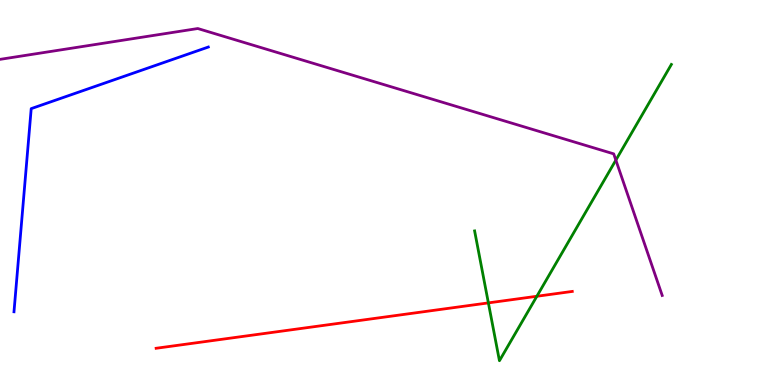[{'lines': ['blue', 'red'], 'intersections': []}, {'lines': ['green', 'red'], 'intersections': [{'x': 6.3, 'y': 2.13}, {'x': 6.93, 'y': 2.3}]}, {'lines': ['purple', 'red'], 'intersections': []}, {'lines': ['blue', 'green'], 'intersections': []}, {'lines': ['blue', 'purple'], 'intersections': []}, {'lines': ['green', 'purple'], 'intersections': [{'x': 7.95, 'y': 5.84}]}]